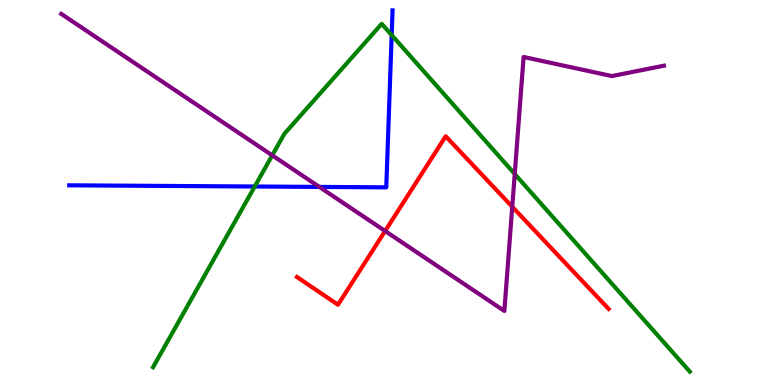[{'lines': ['blue', 'red'], 'intersections': []}, {'lines': ['green', 'red'], 'intersections': []}, {'lines': ['purple', 'red'], 'intersections': [{'x': 4.97, 'y': 4.0}, {'x': 6.61, 'y': 4.63}]}, {'lines': ['blue', 'green'], 'intersections': [{'x': 3.29, 'y': 5.16}, {'x': 5.05, 'y': 9.09}]}, {'lines': ['blue', 'purple'], 'intersections': [{'x': 4.12, 'y': 5.15}]}, {'lines': ['green', 'purple'], 'intersections': [{'x': 3.51, 'y': 5.96}, {'x': 6.64, 'y': 5.48}]}]